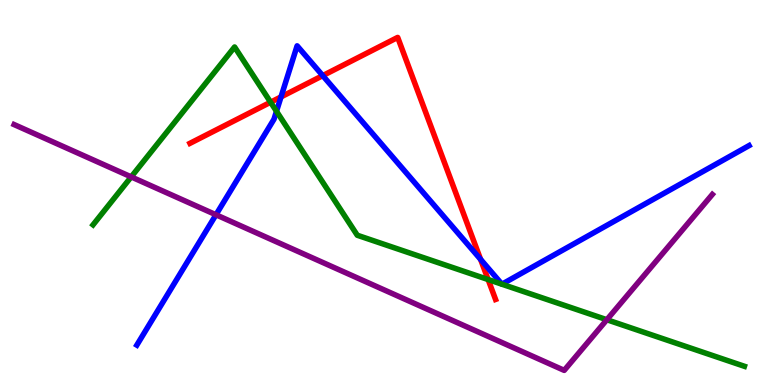[{'lines': ['blue', 'red'], 'intersections': [{'x': 3.63, 'y': 7.48}, {'x': 4.16, 'y': 8.04}, {'x': 6.2, 'y': 3.26}]}, {'lines': ['green', 'red'], 'intersections': [{'x': 3.49, 'y': 7.34}, {'x': 6.3, 'y': 2.74}]}, {'lines': ['purple', 'red'], 'intersections': []}, {'lines': ['blue', 'green'], 'intersections': [{'x': 3.57, 'y': 7.11}]}, {'lines': ['blue', 'purple'], 'intersections': [{'x': 2.79, 'y': 4.42}]}, {'lines': ['green', 'purple'], 'intersections': [{'x': 1.69, 'y': 5.41}, {'x': 7.83, 'y': 1.7}]}]